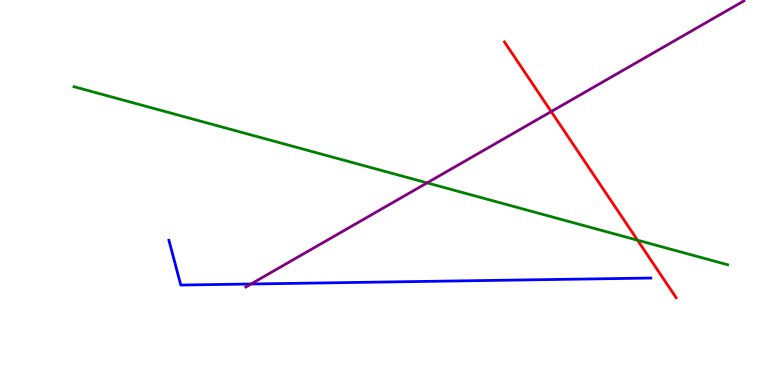[{'lines': ['blue', 'red'], 'intersections': []}, {'lines': ['green', 'red'], 'intersections': [{'x': 8.23, 'y': 3.76}]}, {'lines': ['purple', 'red'], 'intersections': [{'x': 7.11, 'y': 7.1}]}, {'lines': ['blue', 'green'], 'intersections': []}, {'lines': ['blue', 'purple'], 'intersections': [{'x': 3.24, 'y': 2.62}]}, {'lines': ['green', 'purple'], 'intersections': [{'x': 5.51, 'y': 5.25}]}]